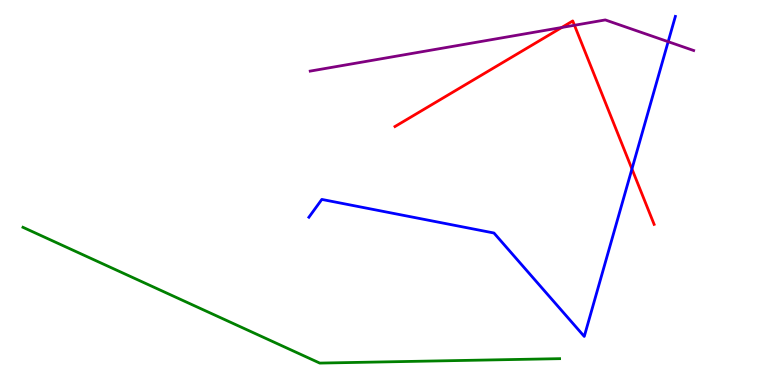[{'lines': ['blue', 'red'], 'intersections': [{'x': 8.15, 'y': 5.61}]}, {'lines': ['green', 'red'], 'intersections': []}, {'lines': ['purple', 'red'], 'intersections': [{'x': 7.25, 'y': 9.29}, {'x': 7.41, 'y': 9.34}]}, {'lines': ['blue', 'green'], 'intersections': []}, {'lines': ['blue', 'purple'], 'intersections': [{'x': 8.62, 'y': 8.92}]}, {'lines': ['green', 'purple'], 'intersections': []}]